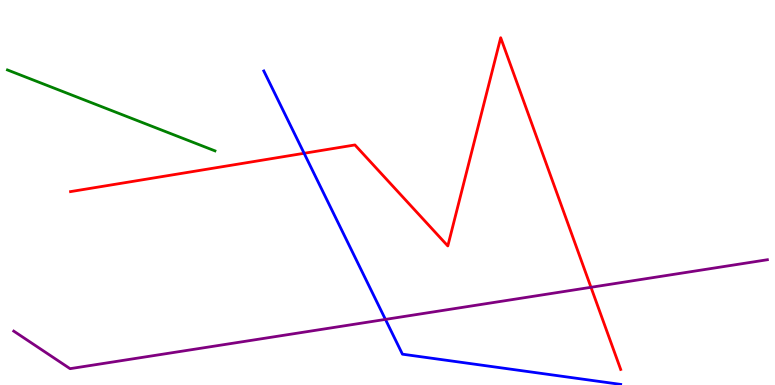[{'lines': ['blue', 'red'], 'intersections': [{'x': 3.92, 'y': 6.02}]}, {'lines': ['green', 'red'], 'intersections': []}, {'lines': ['purple', 'red'], 'intersections': [{'x': 7.63, 'y': 2.54}]}, {'lines': ['blue', 'green'], 'intersections': []}, {'lines': ['blue', 'purple'], 'intersections': [{'x': 4.97, 'y': 1.7}]}, {'lines': ['green', 'purple'], 'intersections': []}]